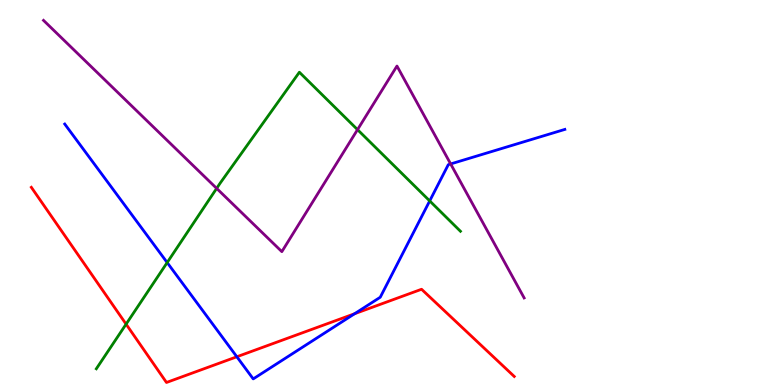[{'lines': ['blue', 'red'], 'intersections': [{'x': 3.06, 'y': 0.733}, {'x': 4.58, 'y': 1.85}]}, {'lines': ['green', 'red'], 'intersections': [{'x': 1.63, 'y': 1.58}]}, {'lines': ['purple', 'red'], 'intersections': []}, {'lines': ['blue', 'green'], 'intersections': [{'x': 2.16, 'y': 3.18}, {'x': 5.54, 'y': 4.78}]}, {'lines': ['blue', 'purple'], 'intersections': [{'x': 5.81, 'y': 5.74}]}, {'lines': ['green', 'purple'], 'intersections': [{'x': 2.8, 'y': 5.11}, {'x': 4.61, 'y': 6.63}]}]